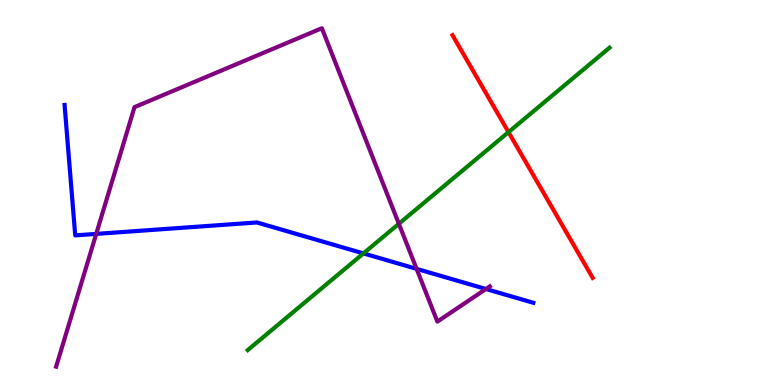[{'lines': ['blue', 'red'], 'intersections': []}, {'lines': ['green', 'red'], 'intersections': [{'x': 6.56, 'y': 6.57}]}, {'lines': ['purple', 'red'], 'intersections': []}, {'lines': ['blue', 'green'], 'intersections': [{'x': 4.69, 'y': 3.42}]}, {'lines': ['blue', 'purple'], 'intersections': [{'x': 1.24, 'y': 3.92}, {'x': 5.38, 'y': 3.02}, {'x': 6.27, 'y': 2.49}]}, {'lines': ['green', 'purple'], 'intersections': [{'x': 5.15, 'y': 4.19}]}]